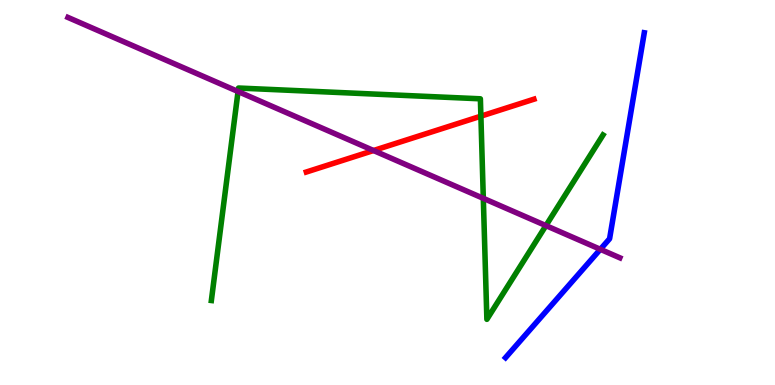[{'lines': ['blue', 'red'], 'intersections': []}, {'lines': ['green', 'red'], 'intersections': [{'x': 6.21, 'y': 6.98}]}, {'lines': ['purple', 'red'], 'intersections': [{'x': 4.82, 'y': 6.09}]}, {'lines': ['blue', 'green'], 'intersections': []}, {'lines': ['blue', 'purple'], 'intersections': [{'x': 7.75, 'y': 3.52}]}, {'lines': ['green', 'purple'], 'intersections': [{'x': 3.07, 'y': 7.62}, {'x': 6.24, 'y': 4.85}, {'x': 7.04, 'y': 4.14}]}]